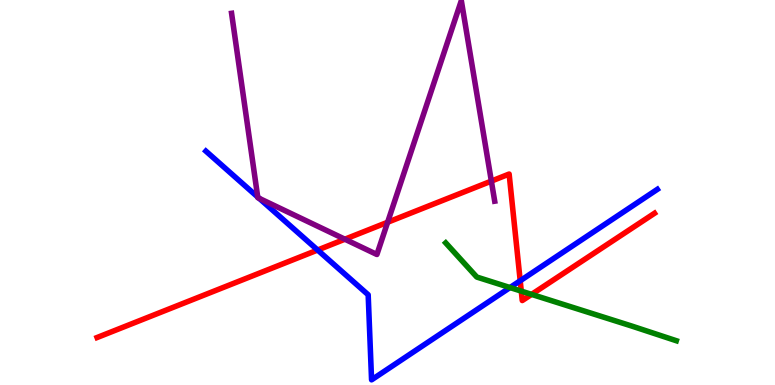[{'lines': ['blue', 'red'], 'intersections': [{'x': 4.1, 'y': 3.51}, {'x': 6.71, 'y': 2.71}]}, {'lines': ['green', 'red'], 'intersections': [{'x': 6.73, 'y': 2.44}, {'x': 6.86, 'y': 2.35}]}, {'lines': ['purple', 'red'], 'intersections': [{'x': 4.45, 'y': 3.79}, {'x': 5.0, 'y': 4.23}, {'x': 6.34, 'y': 5.3}]}, {'lines': ['blue', 'green'], 'intersections': [{'x': 6.58, 'y': 2.53}]}, {'lines': ['blue', 'purple'], 'intersections': [{'x': 3.33, 'y': 4.88}, {'x': 3.35, 'y': 4.85}]}, {'lines': ['green', 'purple'], 'intersections': []}]